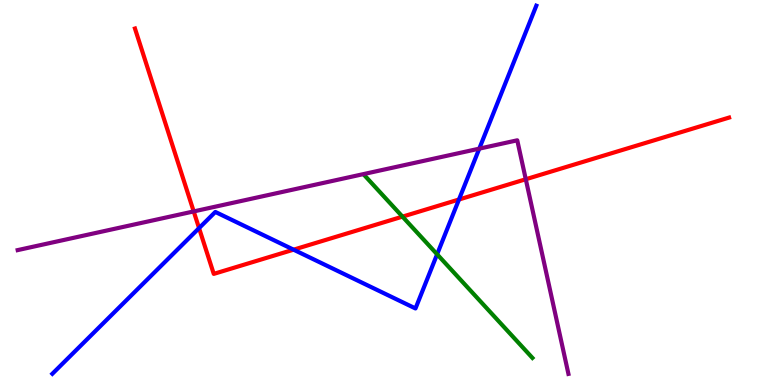[{'lines': ['blue', 'red'], 'intersections': [{'x': 2.57, 'y': 4.07}, {'x': 3.79, 'y': 3.52}, {'x': 5.92, 'y': 4.82}]}, {'lines': ['green', 'red'], 'intersections': [{'x': 5.19, 'y': 4.37}]}, {'lines': ['purple', 'red'], 'intersections': [{'x': 2.5, 'y': 4.51}, {'x': 6.78, 'y': 5.34}]}, {'lines': ['blue', 'green'], 'intersections': [{'x': 5.64, 'y': 3.4}]}, {'lines': ['blue', 'purple'], 'intersections': [{'x': 6.18, 'y': 6.14}]}, {'lines': ['green', 'purple'], 'intersections': []}]